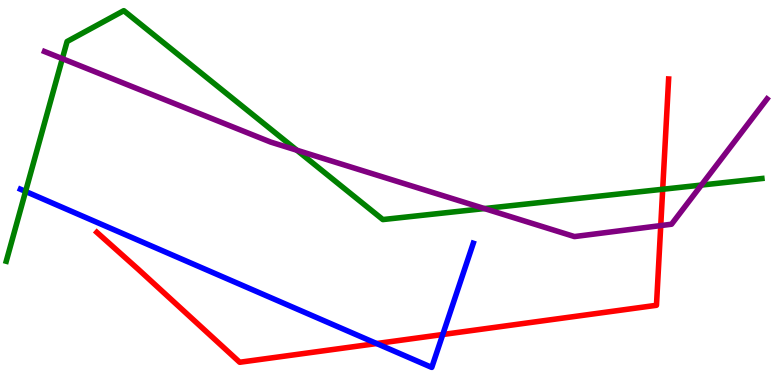[{'lines': ['blue', 'red'], 'intersections': [{'x': 4.86, 'y': 1.08}, {'x': 5.71, 'y': 1.31}]}, {'lines': ['green', 'red'], 'intersections': [{'x': 8.55, 'y': 5.08}]}, {'lines': ['purple', 'red'], 'intersections': [{'x': 8.53, 'y': 4.14}]}, {'lines': ['blue', 'green'], 'intersections': [{'x': 0.33, 'y': 5.03}]}, {'lines': ['blue', 'purple'], 'intersections': []}, {'lines': ['green', 'purple'], 'intersections': [{'x': 0.804, 'y': 8.48}, {'x': 3.83, 'y': 6.1}, {'x': 6.25, 'y': 4.58}, {'x': 9.05, 'y': 5.19}]}]